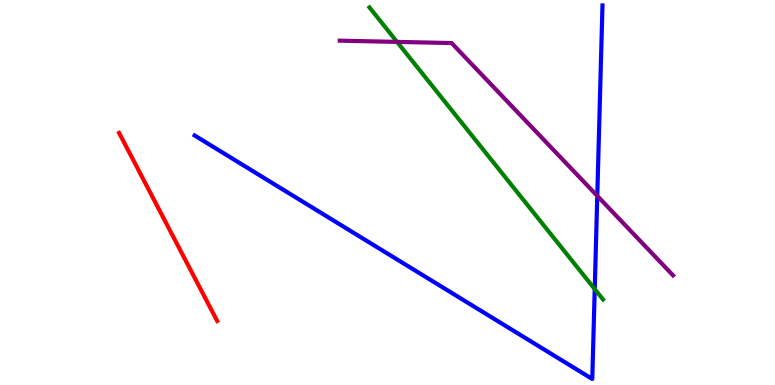[{'lines': ['blue', 'red'], 'intersections': []}, {'lines': ['green', 'red'], 'intersections': []}, {'lines': ['purple', 'red'], 'intersections': []}, {'lines': ['blue', 'green'], 'intersections': [{'x': 7.67, 'y': 2.49}]}, {'lines': ['blue', 'purple'], 'intersections': [{'x': 7.71, 'y': 4.91}]}, {'lines': ['green', 'purple'], 'intersections': [{'x': 5.12, 'y': 8.91}]}]